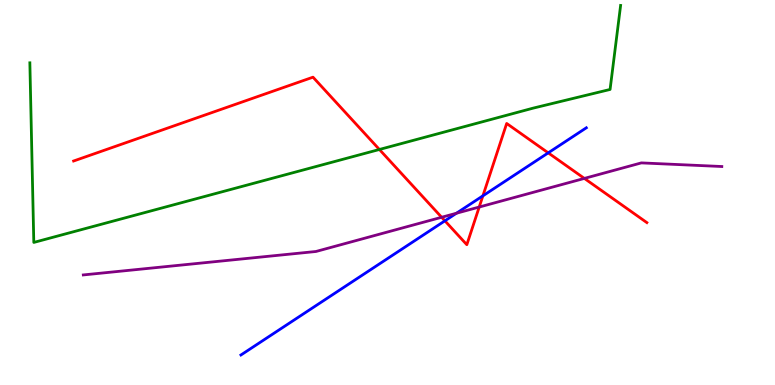[{'lines': ['blue', 'red'], 'intersections': [{'x': 5.74, 'y': 4.26}, {'x': 6.23, 'y': 4.91}, {'x': 7.07, 'y': 6.03}]}, {'lines': ['green', 'red'], 'intersections': [{'x': 4.9, 'y': 6.12}]}, {'lines': ['purple', 'red'], 'intersections': [{'x': 5.7, 'y': 4.36}, {'x': 6.18, 'y': 4.62}, {'x': 7.54, 'y': 5.37}]}, {'lines': ['blue', 'green'], 'intersections': []}, {'lines': ['blue', 'purple'], 'intersections': [{'x': 5.89, 'y': 4.46}]}, {'lines': ['green', 'purple'], 'intersections': []}]